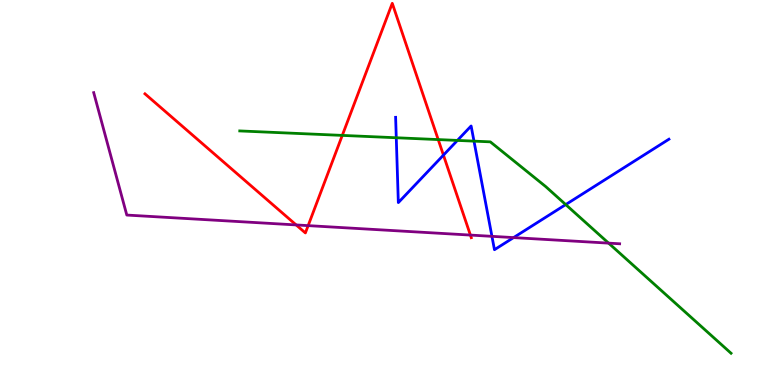[{'lines': ['blue', 'red'], 'intersections': [{'x': 5.72, 'y': 5.97}]}, {'lines': ['green', 'red'], 'intersections': [{'x': 4.42, 'y': 6.48}, {'x': 5.65, 'y': 6.37}]}, {'lines': ['purple', 'red'], 'intersections': [{'x': 3.82, 'y': 4.16}, {'x': 3.98, 'y': 4.14}, {'x': 6.07, 'y': 3.89}]}, {'lines': ['blue', 'green'], 'intersections': [{'x': 5.11, 'y': 6.42}, {'x': 5.9, 'y': 6.35}, {'x': 6.12, 'y': 6.33}, {'x': 7.3, 'y': 4.69}]}, {'lines': ['blue', 'purple'], 'intersections': [{'x': 6.35, 'y': 3.86}, {'x': 6.63, 'y': 3.83}]}, {'lines': ['green', 'purple'], 'intersections': [{'x': 7.85, 'y': 3.68}]}]